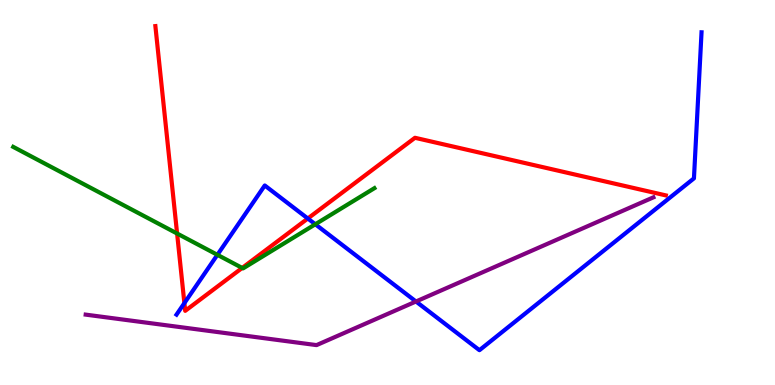[{'lines': ['blue', 'red'], 'intersections': [{'x': 2.38, 'y': 2.13}, {'x': 3.97, 'y': 4.32}]}, {'lines': ['green', 'red'], 'intersections': [{'x': 2.29, 'y': 3.93}, {'x': 3.12, 'y': 3.04}]}, {'lines': ['purple', 'red'], 'intersections': []}, {'lines': ['blue', 'green'], 'intersections': [{'x': 2.8, 'y': 3.38}, {'x': 4.07, 'y': 4.17}]}, {'lines': ['blue', 'purple'], 'intersections': [{'x': 5.37, 'y': 2.17}]}, {'lines': ['green', 'purple'], 'intersections': []}]